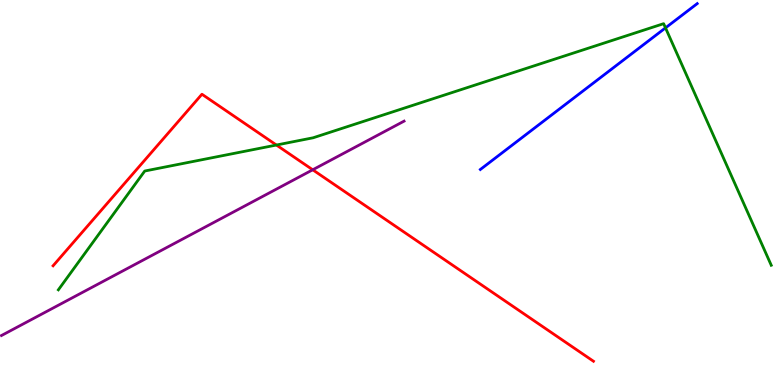[{'lines': ['blue', 'red'], 'intersections': []}, {'lines': ['green', 'red'], 'intersections': [{'x': 3.57, 'y': 6.23}]}, {'lines': ['purple', 'red'], 'intersections': [{'x': 4.04, 'y': 5.59}]}, {'lines': ['blue', 'green'], 'intersections': [{'x': 8.59, 'y': 9.28}]}, {'lines': ['blue', 'purple'], 'intersections': []}, {'lines': ['green', 'purple'], 'intersections': []}]